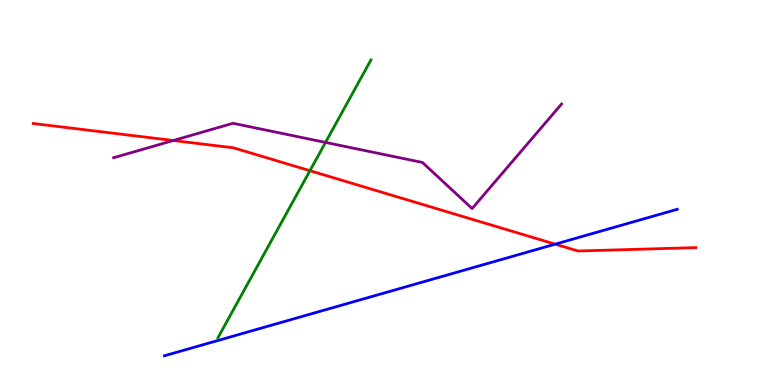[{'lines': ['blue', 'red'], 'intersections': [{'x': 7.16, 'y': 3.66}]}, {'lines': ['green', 'red'], 'intersections': [{'x': 4.0, 'y': 5.57}]}, {'lines': ['purple', 'red'], 'intersections': [{'x': 2.24, 'y': 6.35}]}, {'lines': ['blue', 'green'], 'intersections': []}, {'lines': ['blue', 'purple'], 'intersections': []}, {'lines': ['green', 'purple'], 'intersections': [{'x': 4.2, 'y': 6.3}]}]